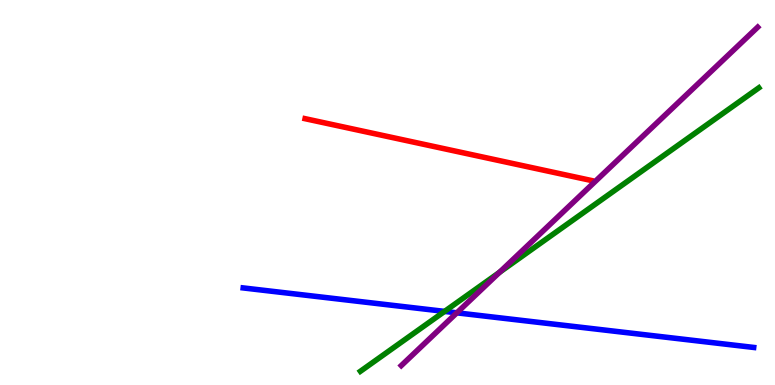[{'lines': ['blue', 'red'], 'intersections': []}, {'lines': ['green', 'red'], 'intersections': []}, {'lines': ['purple', 'red'], 'intersections': []}, {'lines': ['blue', 'green'], 'intersections': [{'x': 5.74, 'y': 1.91}]}, {'lines': ['blue', 'purple'], 'intersections': [{'x': 5.89, 'y': 1.87}]}, {'lines': ['green', 'purple'], 'intersections': [{'x': 6.45, 'y': 2.93}]}]